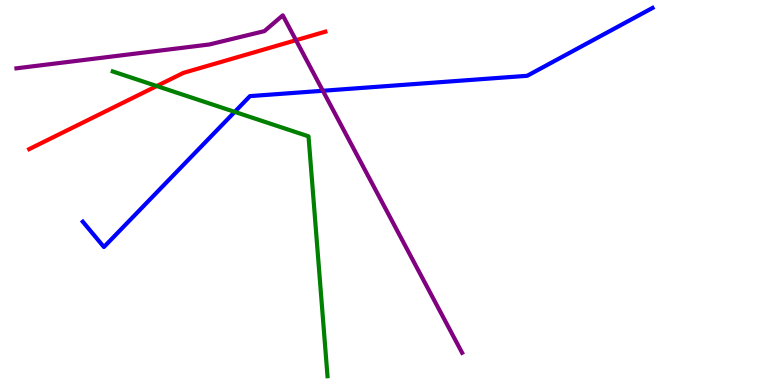[{'lines': ['blue', 'red'], 'intersections': []}, {'lines': ['green', 'red'], 'intersections': [{'x': 2.02, 'y': 7.77}]}, {'lines': ['purple', 'red'], 'intersections': [{'x': 3.82, 'y': 8.96}]}, {'lines': ['blue', 'green'], 'intersections': [{'x': 3.03, 'y': 7.09}]}, {'lines': ['blue', 'purple'], 'intersections': [{'x': 4.17, 'y': 7.64}]}, {'lines': ['green', 'purple'], 'intersections': []}]